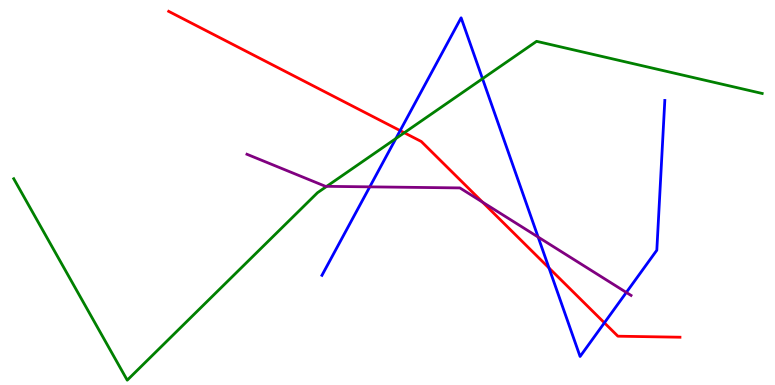[{'lines': ['blue', 'red'], 'intersections': [{'x': 5.16, 'y': 6.61}, {'x': 7.08, 'y': 3.04}, {'x': 7.8, 'y': 1.62}]}, {'lines': ['green', 'red'], 'intersections': [{'x': 5.22, 'y': 6.55}]}, {'lines': ['purple', 'red'], 'intersections': [{'x': 6.23, 'y': 4.75}]}, {'lines': ['blue', 'green'], 'intersections': [{'x': 5.11, 'y': 6.4}, {'x': 6.23, 'y': 7.96}]}, {'lines': ['blue', 'purple'], 'intersections': [{'x': 4.77, 'y': 5.15}, {'x': 6.94, 'y': 3.84}, {'x': 8.08, 'y': 2.4}]}, {'lines': ['green', 'purple'], 'intersections': [{'x': 4.22, 'y': 5.16}]}]